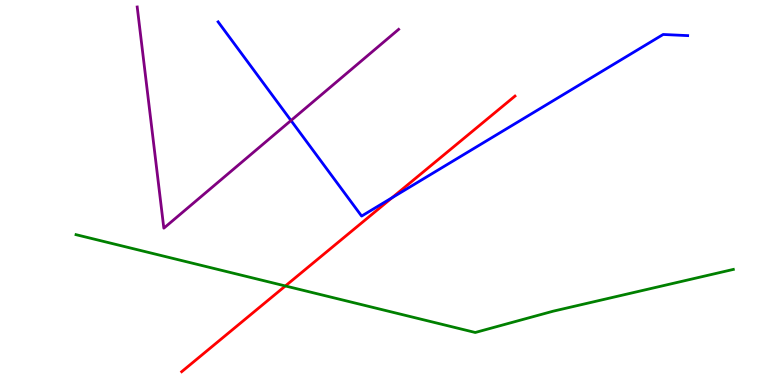[{'lines': ['blue', 'red'], 'intersections': [{'x': 5.06, 'y': 4.86}]}, {'lines': ['green', 'red'], 'intersections': [{'x': 3.68, 'y': 2.57}]}, {'lines': ['purple', 'red'], 'intersections': []}, {'lines': ['blue', 'green'], 'intersections': []}, {'lines': ['blue', 'purple'], 'intersections': [{'x': 3.75, 'y': 6.87}]}, {'lines': ['green', 'purple'], 'intersections': []}]